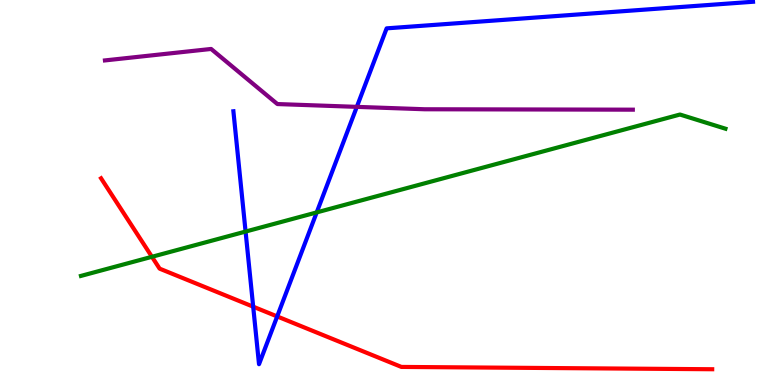[{'lines': ['blue', 'red'], 'intersections': [{'x': 3.27, 'y': 2.03}, {'x': 3.58, 'y': 1.78}]}, {'lines': ['green', 'red'], 'intersections': [{'x': 1.96, 'y': 3.33}]}, {'lines': ['purple', 'red'], 'intersections': []}, {'lines': ['blue', 'green'], 'intersections': [{'x': 3.17, 'y': 3.99}, {'x': 4.09, 'y': 4.48}]}, {'lines': ['blue', 'purple'], 'intersections': [{'x': 4.6, 'y': 7.22}]}, {'lines': ['green', 'purple'], 'intersections': []}]